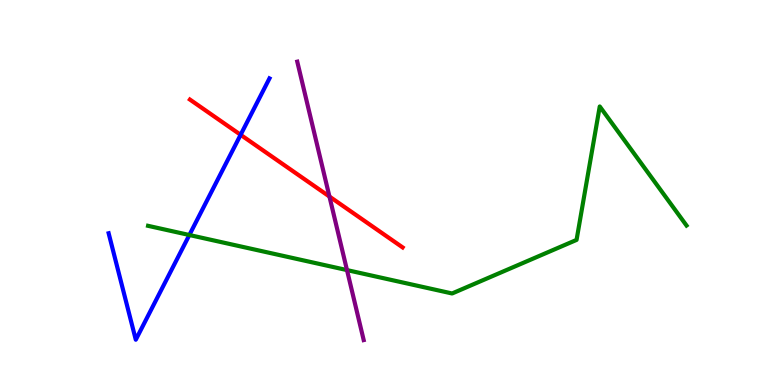[{'lines': ['blue', 'red'], 'intersections': [{'x': 3.1, 'y': 6.5}]}, {'lines': ['green', 'red'], 'intersections': []}, {'lines': ['purple', 'red'], 'intersections': [{'x': 4.25, 'y': 4.89}]}, {'lines': ['blue', 'green'], 'intersections': [{'x': 2.44, 'y': 3.9}]}, {'lines': ['blue', 'purple'], 'intersections': []}, {'lines': ['green', 'purple'], 'intersections': [{'x': 4.48, 'y': 2.98}]}]